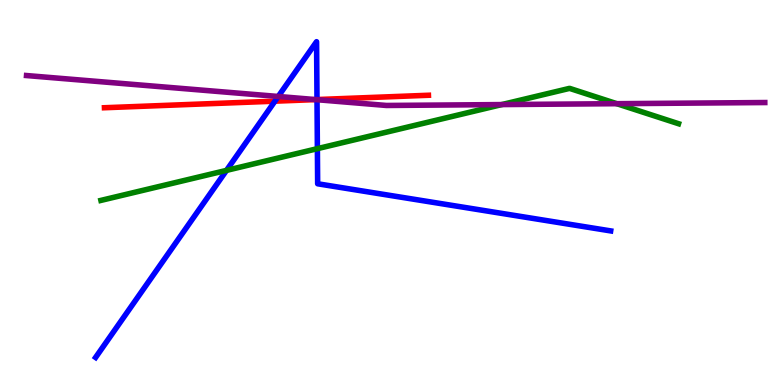[{'lines': ['blue', 'red'], 'intersections': [{'x': 3.55, 'y': 7.37}, {'x': 4.09, 'y': 7.41}]}, {'lines': ['green', 'red'], 'intersections': []}, {'lines': ['purple', 'red'], 'intersections': [{'x': 4.08, 'y': 7.41}]}, {'lines': ['blue', 'green'], 'intersections': [{'x': 2.92, 'y': 5.57}, {'x': 4.1, 'y': 6.14}]}, {'lines': ['blue', 'purple'], 'intersections': [{'x': 3.59, 'y': 7.49}, {'x': 4.09, 'y': 7.41}]}, {'lines': ['green', 'purple'], 'intersections': [{'x': 6.47, 'y': 7.28}, {'x': 7.96, 'y': 7.31}]}]